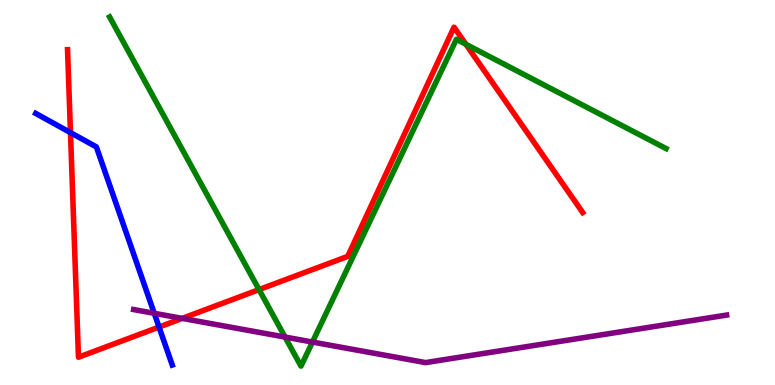[{'lines': ['blue', 'red'], 'intersections': [{'x': 0.909, 'y': 6.56}, {'x': 2.05, 'y': 1.51}]}, {'lines': ['green', 'red'], 'intersections': [{'x': 3.34, 'y': 2.48}, {'x': 6.01, 'y': 8.85}]}, {'lines': ['purple', 'red'], 'intersections': [{'x': 2.35, 'y': 1.73}]}, {'lines': ['blue', 'green'], 'intersections': []}, {'lines': ['blue', 'purple'], 'intersections': [{'x': 1.99, 'y': 1.86}]}, {'lines': ['green', 'purple'], 'intersections': [{'x': 3.68, 'y': 1.24}, {'x': 4.03, 'y': 1.12}]}]